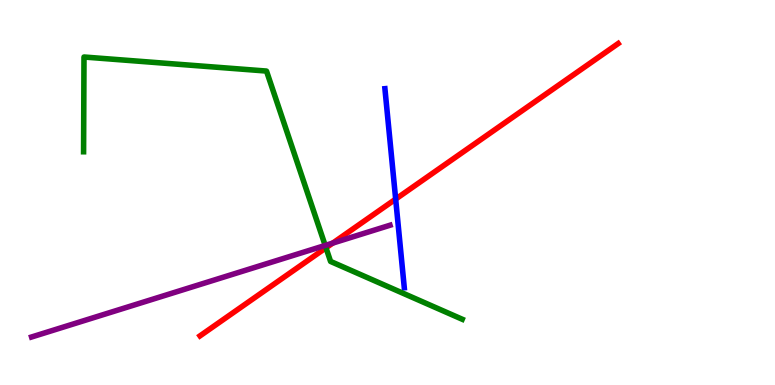[{'lines': ['blue', 'red'], 'intersections': [{'x': 5.11, 'y': 4.83}]}, {'lines': ['green', 'red'], 'intersections': [{'x': 4.21, 'y': 3.56}]}, {'lines': ['purple', 'red'], 'intersections': [{'x': 4.29, 'y': 3.69}]}, {'lines': ['blue', 'green'], 'intersections': []}, {'lines': ['blue', 'purple'], 'intersections': []}, {'lines': ['green', 'purple'], 'intersections': [{'x': 4.2, 'y': 3.62}]}]